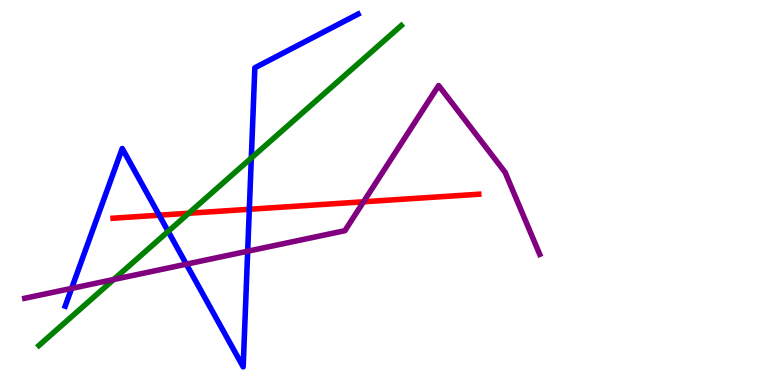[{'lines': ['blue', 'red'], 'intersections': [{'x': 2.05, 'y': 4.41}, {'x': 3.22, 'y': 4.56}]}, {'lines': ['green', 'red'], 'intersections': [{'x': 2.43, 'y': 4.46}]}, {'lines': ['purple', 'red'], 'intersections': [{'x': 4.69, 'y': 4.76}]}, {'lines': ['blue', 'green'], 'intersections': [{'x': 2.17, 'y': 3.99}, {'x': 3.24, 'y': 5.9}]}, {'lines': ['blue', 'purple'], 'intersections': [{'x': 0.924, 'y': 2.51}, {'x': 2.4, 'y': 3.14}, {'x': 3.2, 'y': 3.48}]}, {'lines': ['green', 'purple'], 'intersections': [{'x': 1.47, 'y': 2.74}]}]